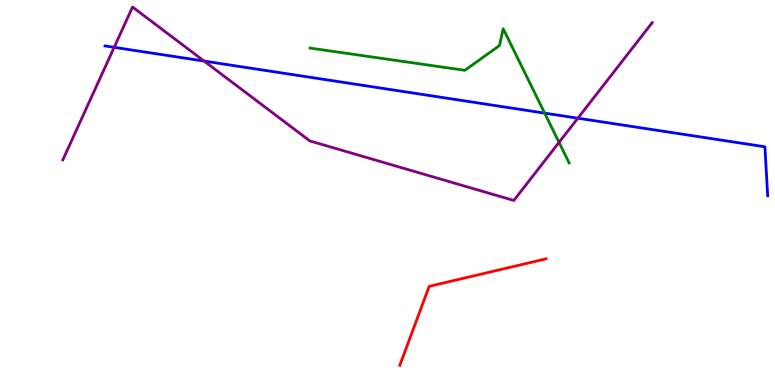[{'lines': ['blue', 'red'], 'intersections': []}, {'lines': ['green', 'red'], 'intersections': []}, {'lines': ['purple', 'red'], 'intersections': []}, {'lines': ['blue', 'green'], 'intersections': [{'x': 7.03, 'y': 7.06}]}, {'lines': ['blue', 'purple'], 'intersections': [{'x': 1.47, 'y': 8.77}, {'x': 2.63, 'y': 8.41}, {'x': 7.46, 'y': 6.93}]}, {'lines': ['green', 'purple'], 'intersections': [{'x': 7.21, 'y': 6.3}]}]